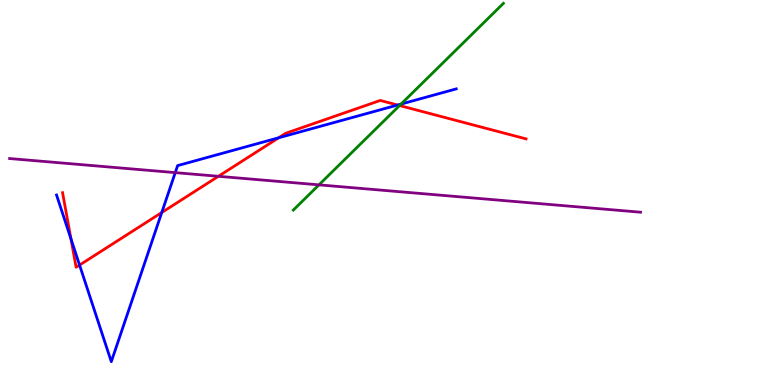[{'lines': ['blue', 'red'], 'intersections': [{'x': 0.916, 'y': 3.79}, {'x': 1.03, 'y': 3.12}, {'x': 2.09, 'y': 4.48}, {'x': 3.6, 'y': 6.42}, {'x': 5.13, 'y': 7.27}]}, {'lines': ['green', 'red'], 'intersections': [{'x': 5.16, 'y': 7.26}]}, {'lines': ['purple', 'red'], 'intersections': [{'x': 2.82, 'y': 5.42}]}, {'lines': ['blue', 'green'], 'intersections': [{'x': 5.17, 'y': 7.3}]}, {'lines': ['blue', 'purple'], 'intersections': [{'x': 2.26, 'y': 5.52}]}, {'lines': ['green', 'purple'], 'intersections': [{'x': 4.12, 'y': 5.2}]}]